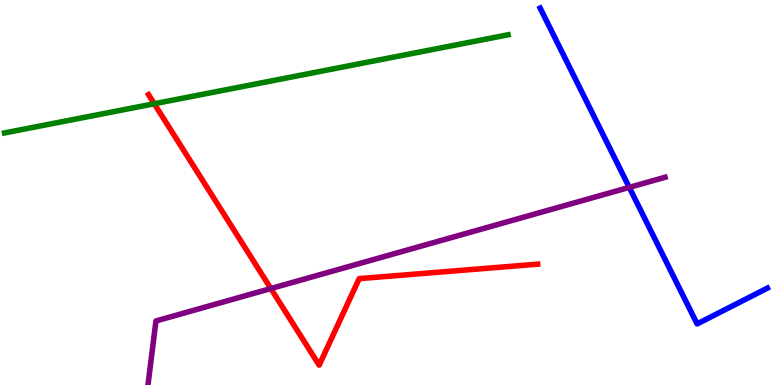[{'lines': ['blue', 'red'], 'intersections': []}, {'lines': ['green', 'red'], 'intersections': [{'x': 1.99, 'y': 7.31}]}, {'lines': ['purple', 'red'], 'intersections': [{'x': 3.49, 'y': 2.51}]}, {'lines': ['blue', 'green'], 'intersections': []}, {'lines': ['blue', 'purple'], 'intersections': [{'x': 8.12, 'y': 5.13}]}, {'lines': ['green', 'purple'], 'intersections': []}]